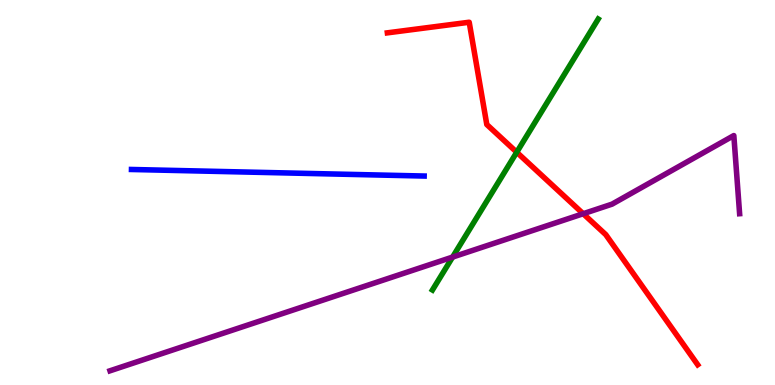[{'lines': ['blue', 'red'], 'intersections': []}, {'lines': ['green', 'red'], 'intersections': [{'x': 6.67, 'y': 6.05}]}, {'lines': ['purple', 'red'], 'intersections': [{'x': 7.52, 'y': 4.45}]}, {'lines': ['blue', 'green'], 'intersections': []}, {'lines': ['blue', 'purple'], 'intersections': []}, {'lines': ['green', 'purple'], 'intersections': [{'x': 5.84, 'y': 3.32}]}]